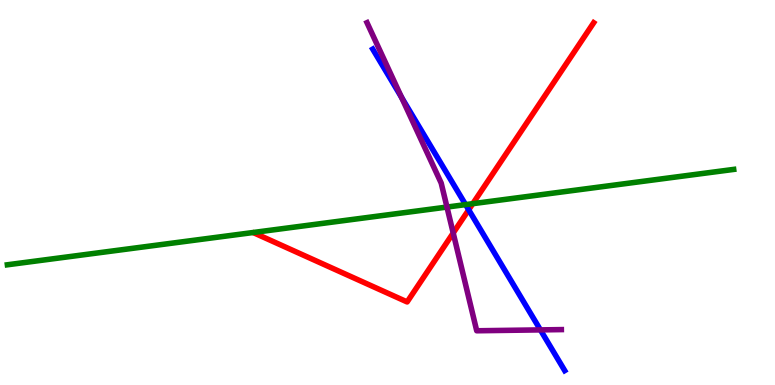[{'lines': ['blue', 'red'], 'intersections': [{'x': 6.05, 'y': 4.55}]}, {'lines': ['green', 'red'], 'intersections': [{'x': 6.1, 'y': 4.71}]}, {'lines': ['purple', 'red'], 'intersections': [{'x': 5.85, 'y': 3.95}]}, {'lines': ['blue', 'green'], 'intersections': [{'x': 6.01, 'y': 4.69}]}, {'lines': ['blue', 'purple'], 'intersections': [{'x': 5.18, 'y': 7.47}, {'x': 6.97, 'y': 1.43}]}, {'lines': ['green', 'purple'], 'intersections': [{'x': 5.77, 'y': 4.62}]}]